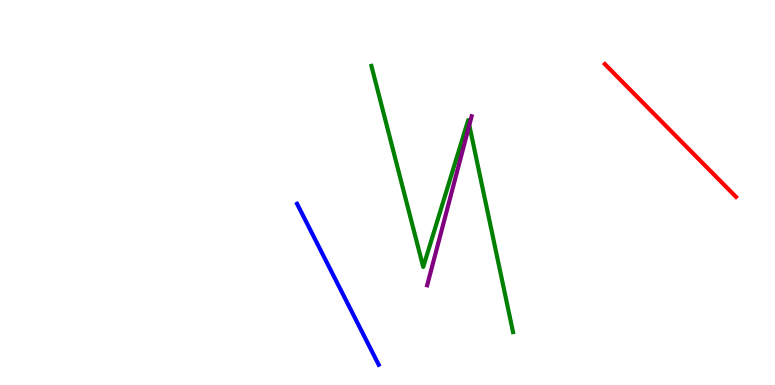[{'lines': ['blue', 'red'], 'intersections': []}, {'lines': ['green', 'red'], 'intersections': []}, {'lines': ['purple', 'red'], 'intersections': []}, {'lines': ['blue', 'green'], 'intersections': []}, {'lines': ['blue', 'purple'], 'intersections': []}, {'lines': ['green', 'purple'], 'intersections': [{'x': 6.06, 'y': 6.75}]}]